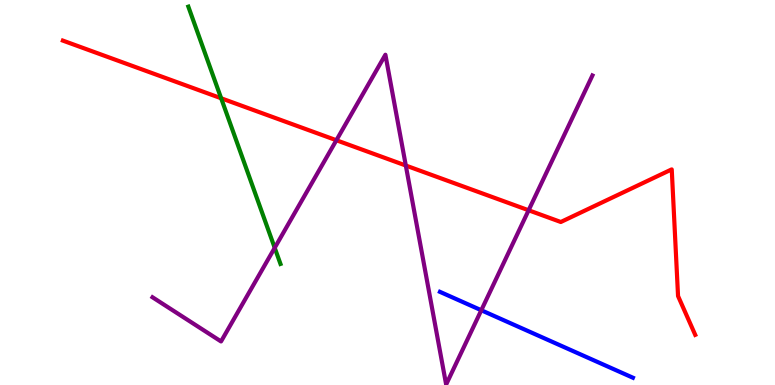[{'lines': ['blue', 'red'], 'intersections': []}, {'lines': ['green', 'red'], 'intersections': [{'x': 2.85, 'y': 7.45}]}, {'lines': ['purple', 'red'], 'intersections': [{'x': 4.34, 'y': 6.36}, {'x': 5.24, 'y': 5.7}, {'x': 6.82, 'y': 4.54}]}, {'lines': ['blue', 'green'], 'intersections': []}, {'lines': ['blue', 'purple'], 'intersections': [{'x': 6.21, 'y': 1.94}]}, {'lines': ['green', 'purple'], 'intersections': [{'x': 3.54, 'y': 3.56}]}]